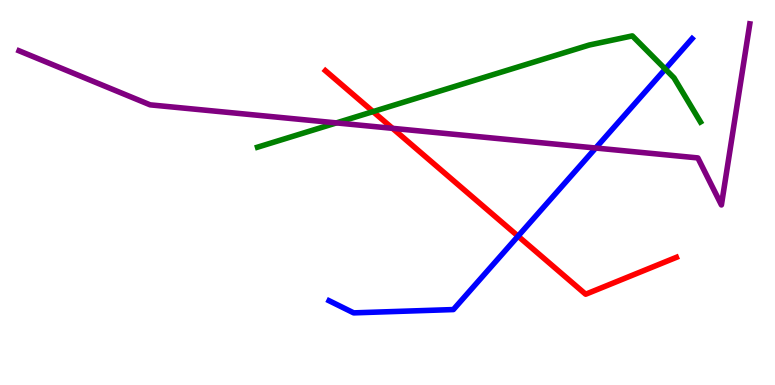[{'lines': ['blue', 'red'], 'intersections': [{'x': 6.68, 'y': 3.87}]}, {'lines': ['green', 'red'], 'intersections': [{'x': 4.81, 'y': 7.1}]}, {'lines': ['purple', 'red'], 'intersections': [{'x': 5.06, 'y': 6.67}]}, {'lines': ['blue', 'green'], 'intersections': [{'x': 8.58, 'y': 8.21}]}, {'lines': ['blue', 'purple'], 'intersections': [{'x': 7.69, 'y': 6.16}]}, {'lines': ['green', 'purple'], 'intersections': [{'x': 4.34, 'y': 6.81}]}]